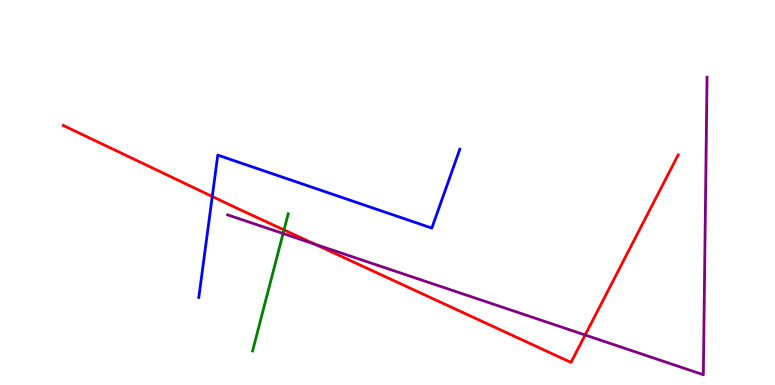[{'lines': ['blue', 'red'], 'intersections': [{'x': 2.74, 'y': 4.9}]}, {'lines': ['green', 'red'], 'intersections': [{'x': 3.66, 'y': 4.03}]}, {'lines': ['purple', 'red'], 'intersections': [{'x': 4.06, 'y': 3.66}, {'x': 7.55, 'y': 1.3}]}, {'lines': ['blue', 'green'], 'intersections': []}, {'lines': ['blue', 'purple'], 'intersections': []}, {'lines': ['green', 'purple'], 'intersections': [{'x': 3.65, 'y': 3.93}]}]